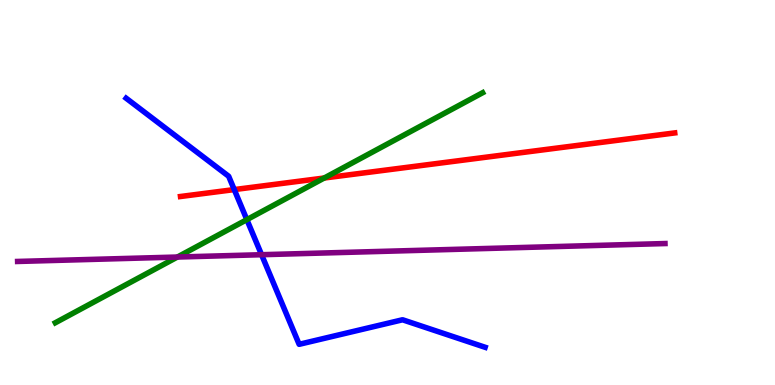[{'lines': ['blue', 'red'], 'intersections': [{'x': 3.02, 'y': 5.08}]}, {'lines': ['green', 'red'], 'intersections': [{'x': 4.18, 'y': 5.38}]}, {'lines': ['purple', 'red'], 'intersections': []}, {'lines': ['blue', 'green'], 'intersections': [{'x': 3.19, 'y': 4.29}]}, {'lines': ['blue', 'purple'], 'intersections': [{'x': 3.38, 'y': 3.38}]}, {'lines': ['green', 'purple'], 'intersections': [{'x': 2.29, 'y': 3.32}]}]